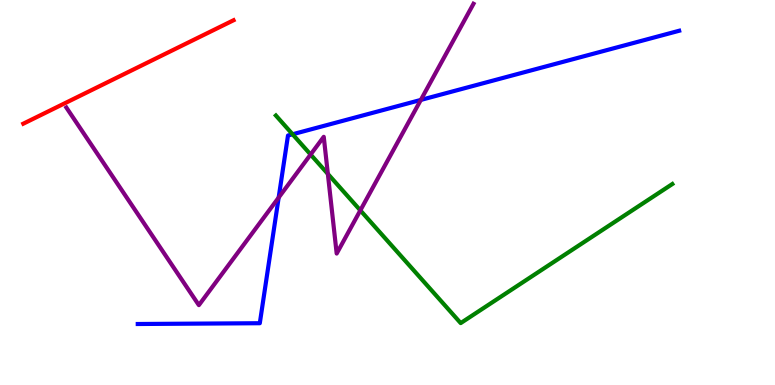[{'lines': ['blue', 'red'], 'intersections': []}, {'lines': ['green', 'red'], 'intersections': []}, {'lines': ['purple', 'red'], 'intersections': []}, {'lines': ['blue', 'green'], 'intersections': [{'x': 3.78, 'y': 6.51}]}, {'lines': ['blue', 'purple'], 'intersections': [{'x': 3.6, 'y': 4.87}, {'x': 5.43, 'y': 7.4}]}, {'lines': ['green', 'purple'], 'intersections': [{'x': 4.01, 'y': 5.99}, {'x': 4.23, 'y': 5.48}, {'x': 4.65, 'y': 4.54}]}]